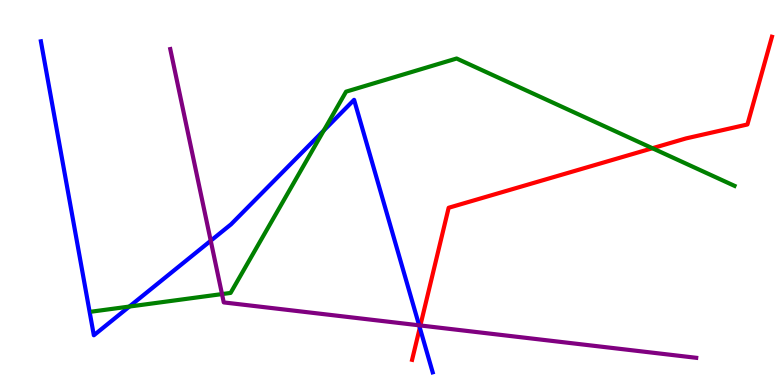[{'lines': ['blue', 'red'], 'intersections': [{'x': 5.42, 'y': 1.49}]}, {'lines': ['green', 'red'], 'intersections': [{'x': 8.42, 'y': 6.15}]}, {'lines': ['purple', 'red'], 'intersections': [{'x': 5.42, 'y': 1.55}]}, {'lines': ['blue', 'green'], 'intersections': [{'x': 1.67, 'y': 2.04}, {'x': 4.18, 'y': 6.61}]}, {'lines': ['blue', 'purple'], 'intersections': [{'x': 2.72, 'y': 3.75}, {'x': 5.41, 'y': 1.55}]}, {'lines': ['green', 'purple'], 'intersections': [{'x': 2.86, 'y': 2.36}]}]